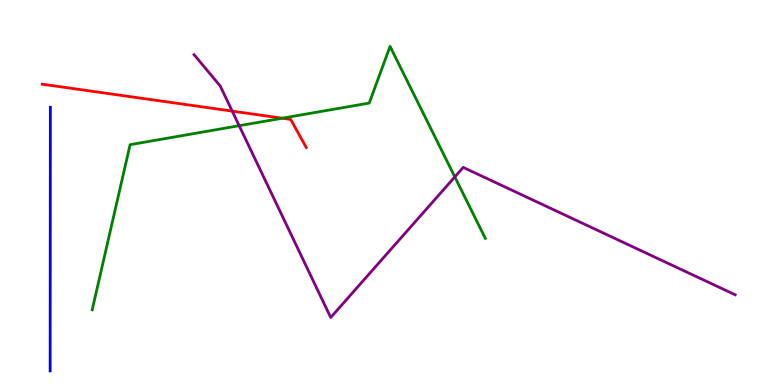[{'lines': ['blue', 'red'], 'intersections': []}, {'lines': ['green', 'red'], 'intersections': [{'x': 3.64, 'y': 6.93}]}, {'lines': ['purple', 'red'], 'intersections': [{'x': 3.0, 'y': 7.11}]}, {'lines': ['blue', 'green'], 'intersections': []}, {'lines': ['blue', 'purple'], 'intersections': []}, {'lines': ['green', 'purple'], 'intersections': [{'x': 3.09, 'y': 6.74}, {'x': 5.87, 'y': 5.4}]}]